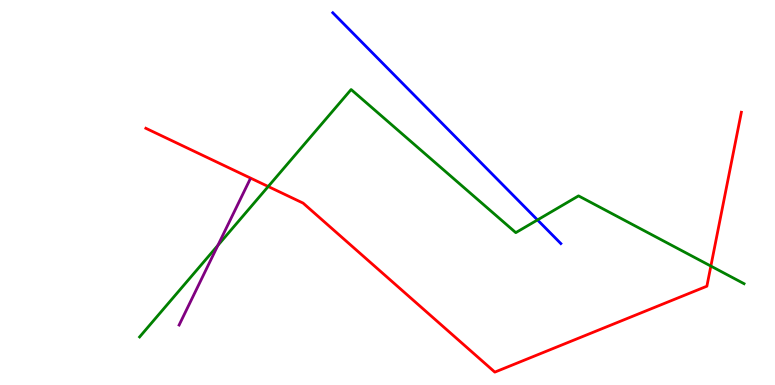[{'lines': ['blue', 'red'], 'intersections': []}, {'lines': ['green', 'red'], 'intersections': [{'x': 3.46, 'y': 5.16}, {'x': 9.17, 'y': 3.09}]}, {'lines': ['purple', 'red'], 'intersections': []}, {'lines': ['blue', 'green'], 'intersections': [{'x': 6.94, 'y': 4.29}]}, {'lines': ['blue', 'purple'], 'intersections': []}, {'lines': ['green', 'purple'], 'intersections': [{'x': 2.81, 'y': 3.63}]}]